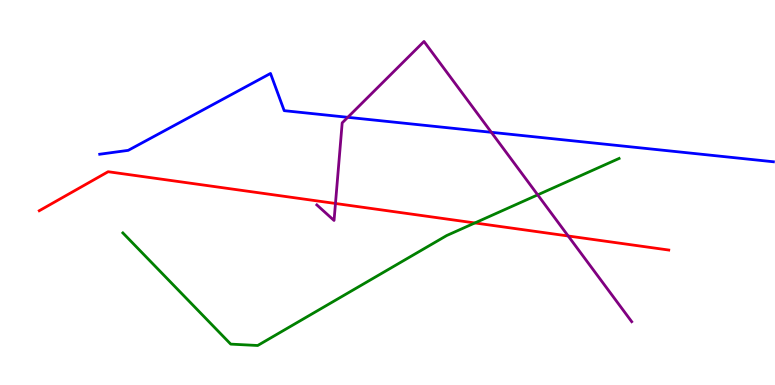[{'lines': ['blue', 'red'], 'intersections': []}, {'lines': ['green', 'red'], 'intersections': [{'x': 6.13, 'y': 4.21}]}, {'lines': ['purple', 'red'], 'intersections': [{'x': 4.33, 'y': 4.71}, {'x': 7.33, 'y': 3.87}]}, {'lines': ['blue', 'green'], 'intersections': []}, {'lines': ['blue', 'purple'], 'intersections': [{'x': 4.49, 'y': 6.95}, {'x': 6.34, 'y': 6.56}]}, {'lines': ['green', 'purple'], 'intersections': [{'x': 6.94, 'y': 4.94}]}]